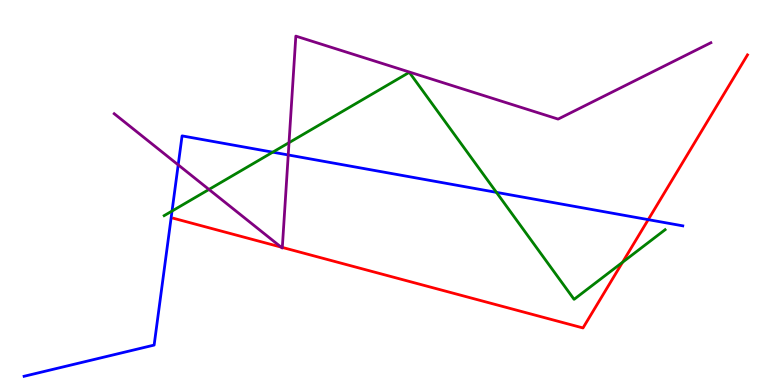[{'lines': ['blue', 'red'], 'intersections': [{'x': 8.36, 'y': 4.3}]}, {'lines': ['green', 'red'], 'intersections': [{'x': 8.03, 'y': 3.19}]}, {'lines': ['purple', 'red'], 'intersections': [{'x': 3.63, 'y': 3.58}, {'x': 3.64, 'y': 3.57}]}, {'lines': ['blue', 'green'], 'intersections': [{'x': 2.22, 'y': 4.52}, {'x': 3.52, 'y': 6.05}, {'x': 6.41, 'y': 5.0}]}, {'lines': ['blue', 'purple'], 'intersections': [{'x': 2.3, 'y': 5.72}, {'x': 3.72, 'y': 5.98}]}, {'lines': ['green', 'purple'], 'intersections': [{'x': 2.7, 'y': 5.08}, {'x': 3.73, 'y': 6.29}]}]